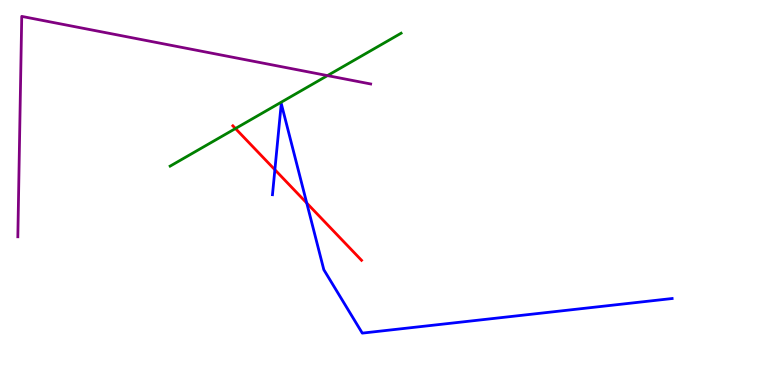[{'lines': ['blue', 'red'], 'intersections': [{'x': 3.55, 'y': 5.59}, {'x': 3.96, 'y': 4.73}]}, {'lines': ['green', 'red'], 'intersections': [{'x': 3.04, 'y': 6.66}]}, {'lines': ['purple', 'red'], 'intersections': []}, {'lines': ['blue', 'green'], 'intersections': []}, {'lines': ['blue', 'purple'], 'intersections': []}, {'lines': ['green', 'purple'], 'intersections': [{'x': 4.23, 'y': 8.04}]}]